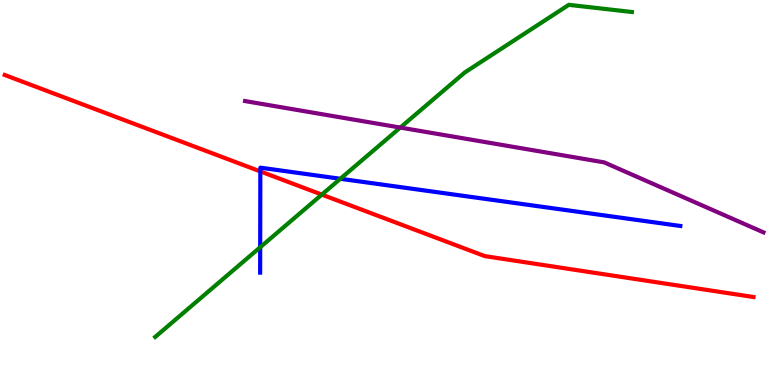[{'lines': ['blue', 'red'], 'intersections': [{'x': 3.36, 'y': 5.55}]}, {'lines': ['green', 'red'], 'intersections': [{'x': 4.15, 'y': 4.95}]}, {'lines': ['purple', 'red'], 'intersections': []}, {'lines': ['blue', 'green'], 'intersections': [{'x': 3.36, 'y': 3.58}, {'x': 4.39, 'y': 5.36}]}, {'lines': ['blue', 'purple'], 'intersections': []}, {'lines': ['green', 'purple'], 'intersections': [{'x': 5.16, 'y': 6.69}]}]